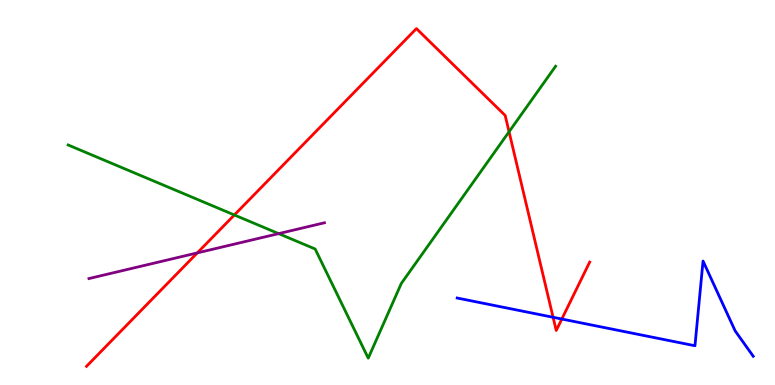[{'lines': ['blue', 'red'], 'intersections': [{'x': 7.14, 'y': 1.76}, {'x': 7.25, 'y': 1.71}]}, {'lines': ['green', 'red'], 'intersections': [{'x': 3.02, 'y': 4.42}, {'x': 6.57, 'y': 6.58}]}, {'lines': ['purple', 'red'], 'intersections': [{'x': 2.55, 'y': 3.43}]}, {'lines': ['blue', 'green'], 'intersections': []}, {'lines': ['blue', 'purple'], 'intersections': []}, {'lines': ['green', 'purple'], 'intersections': [{'x': 3.6, 'y': 3.93}]}]